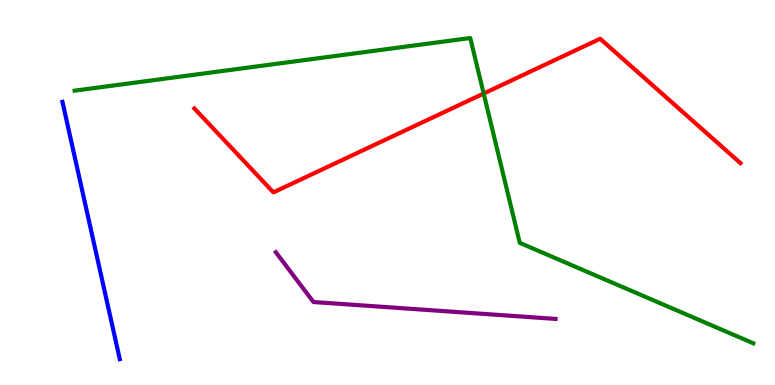[{'lines': ['blue', 'red'], 'intersections': []}, {'lines': ['green', 'red'], 'intersections': [{'x': 6.24, 'y': 7.57}]}, {'lines': ['purple', 'red'], 'intersections': []}, {'lines': ['blue', 'green'], 'intersections': []}, {'lines': ['blue', 'purple'], 'intersections': []}, {'lines': ['green', 'purple'], 'intersections': []}]